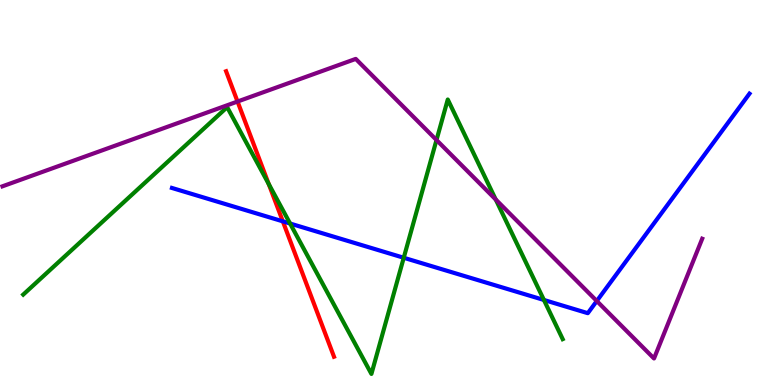[{'lines': ['blue', 'red'], 'intersections': [{'x': 3.65, 'y': 4.25}]}, {'lines': ['green', 'red'], 'intersections': [{'x': 3.47, 'y': 5.22}]}, {'lines': ['purple', 'red'], 'intersections': [{'x': 3.07, 'y': 7.36}]}, {'lines': ['blue', 'green'], 'intersections': [{'x': 3.74, 'y': 4.19}, {'x': 5.21, 'y': 3.3}, {'x': 7.02, 'y': 2.21}]}, {'lines': ['blue', 'purple'], 'intersections': [{'x': 7.7, 'y': 2.18}]}, {'lines': ['green', 'purple'], 'intersections': [{'x': 5.63, 'y': 6.36}, {'x': 6.4, 'y': 4.82}]}]